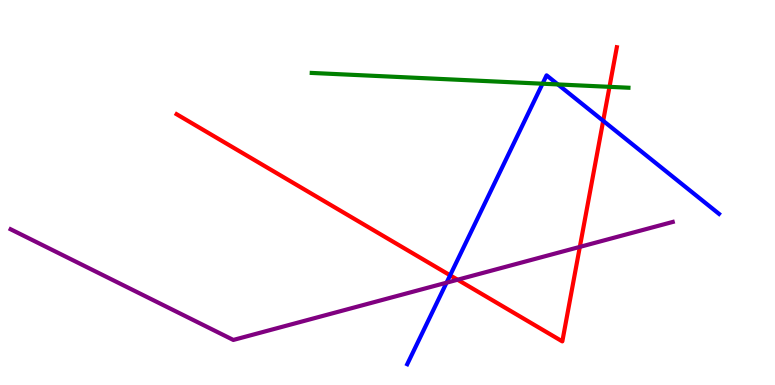[{'lines': ['blue', 'red'], 'intersections': [{'x': 5.81, 'y': 2.85}, {'x': 7.78, 'y': 6.86}]}, {'lines': ['green', 'red'], 'intersections': [{'x': 7.86, 'y': 7.74}]}, {'lines': ['purple', 'red'], 'intersections': [{'x': 5.9, 'y': 2.73}, {'x': 7.48, 'y': 3.59}]}, {'lines': ['blue', 'green'], 'intersections': [{'x': 7.0, 'y': 7.83}, {'x': 7.2, 'y': 7.81}]}, {'lines': ['blue', 'purple'], 'intersections': [{'x': 5.76, 'y': 2.66}]}, {'lines': ['green', 'purple'], 'intersections': []}]